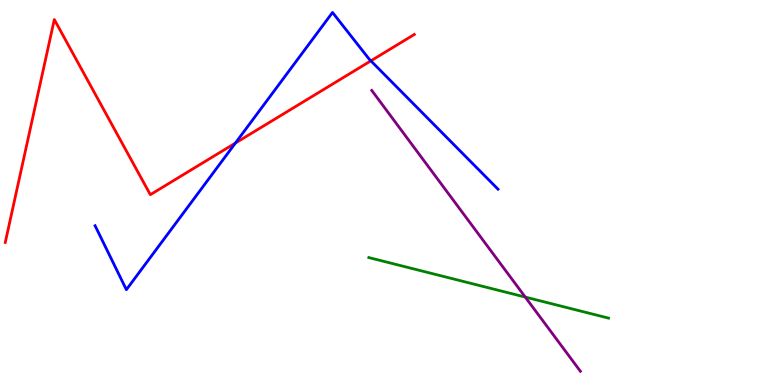[{'lines': ['blue', 'red'], 'intersections': [{'x': 3.04, 'y': 6.28}, {'x': 4.79, 'y': 8.42}]}, {'lines': ['green', 'red'], 'intersections': []}, {'lines': ['purple', 'red'], 'intersections': []}, {'lines': ['blue', 'green'], 'intersections': []}, {'lines': ['blue', 'purple'], 'intersections': []}, {'lines': ['green', 'purple'], 'intersections': [{'x': 6.78, 'y': 2.28}]}]